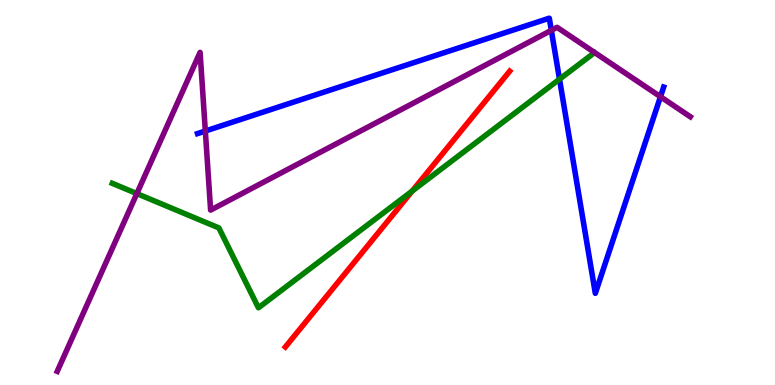[{'lines': ['blue', 'red'], 'intersections': []}, {'lines': ['green', 'red'], 'intersections': [{'x': 5.32, 'y': 5.04}]}, {'lines': ['purple', 'red'], 'intersections': []}, {'lines': ['blue', 'green'], 'intersections': [{'x': 7.22, 'y': 7.94}]}, {'lines': ['blue', 'purple'], 'intersections': [{'x': 2.65, 'y': 6.6}, {'x': 7.11, 'y': 9.21}, {'x': 8.52, 'y': 7.49}]}, {'lines': ['green', 'purple'], 'intersections': [{'x': 1.77, 'y': 4.97}]}]